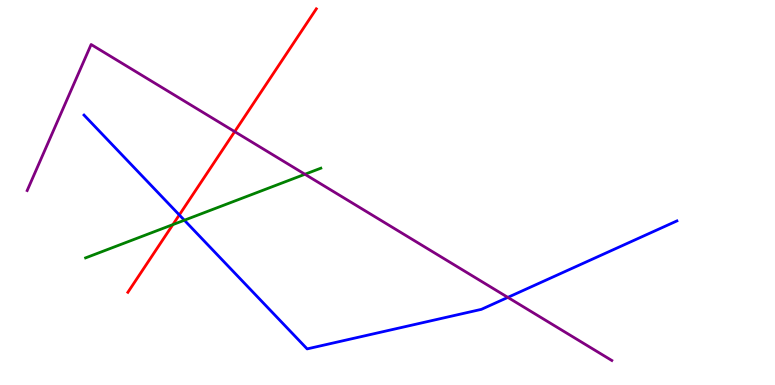[{'lines': ['blue', 'red'], 'intersections': [{'x': 2.31, 'y': 4.42}]}, {'lines': ['green', 'red'], 'intersections': [{'x': 2.23, 'y': 4.17}]}, {'lines': ['purple', 'red'], 'intersections': [{'x': 3.03, 'y': 6.58}]}, {'lines': ['blue', 'green'], 'intersections': [{'x': 2.38, 'y': 4.28}]}, {'lines': ['blue', 'purple'], 'intersections': [{'x': 6.55, 'y': 2.28}]}, {'lines': ['green', 'purple'], 'intersections': [{'x': 3.93, 'y': 5.47}]}]